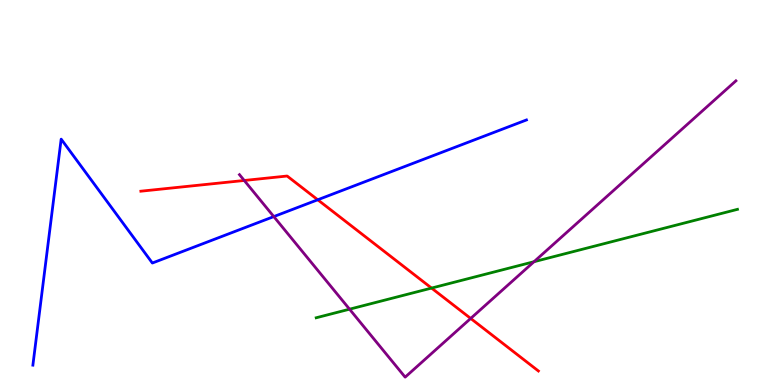[{'lines': ['blue', 'red'], 'intersections': [{'x': 4.1, 'y': 4.81}]}, {'lines': ['green', 'red'], 'intersections': [{'x': 5.57, 'y': 2.52}]}, {'lines': ['purple', 'red'], 'intersections': [{'x': 3.15, 'y': 5.31}, {'x': 6.07, 'y': 1.73}]}, {'lines': ['blue', 'green'], 'intersections': []}, {'lines': ['blue', 'purple'], 'intersections': [{'x': 3.53, 'y': 4.37}]}, {'lines': ['green', 'purple'], 'intersections': [{'x': 4.51, 'y': 1.97}, {'x': 6.89, 'y': 3.2}]}]